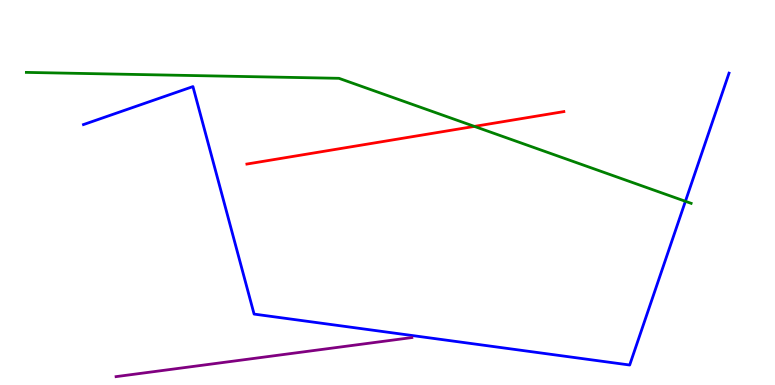[{'lines': ['blue', 'red'], 'intersections': []}, {'lines': ['green', 'red'], 'intersections': [{'x': 6.12, 'y': 6.72}]}, {'lines': ['purple', 'red'], 'intersections': []}, {'lines': ['blue', 'green'], 'intersections': [{'x': 8.84, 'y': 4.77}]}, {'lines': ['blue', 'purple'], 'intersections': []}, {'lines': ['green', 'purple'], 'intersections': []}]